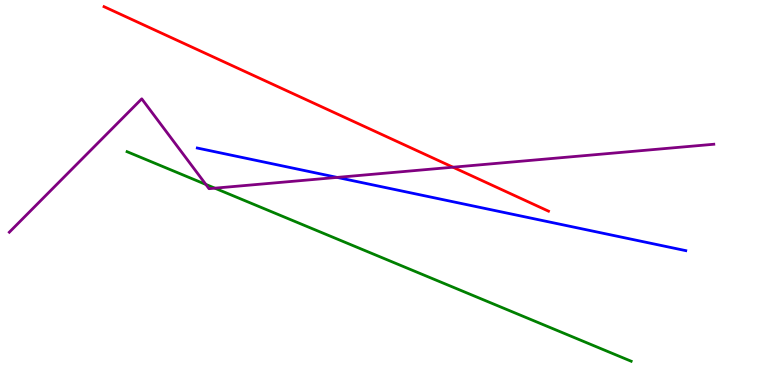[{'lines': ['blue', 'red'], 'intersections': []}, {'lines': ['green', 'red'], 'intersections': []}, {'lines': ['purple', 'red'], 'intersections': [{'x': 5.84, 'y': 5.66}]}, {'lines': ['blue', 'green'], 'intersections': []}, {'lines': ['blue', 'purple'], 'intersections': [{'x': 4.35, 'y': 5.39}]}, {'lines': ['green', 'purple'], 'intersections': [{'x': 2.66, 'y': 5.21}, {'x': 2.77, 'y': 5.11}]}]